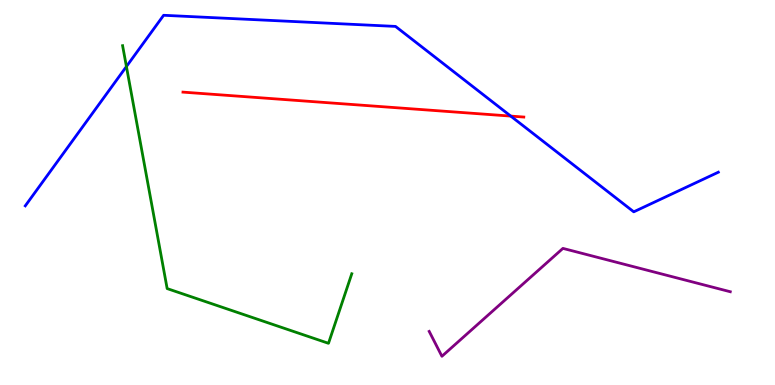[{'lines': ['blue', 'red'], 'intersections': [{'x': 6.59, 'y': 6.98}]}, {'lines': ['green', 'red'], 'intersections': []}, {'lines': ['purple', 'red'], 'intersections': []}, {'lines': ['blue', 'green'], 'intersections': [{'x': 1.63, 'y': 8.27}]}, {'lines': ['blue', 'purple'], 'intersections': []}, {'lines': ['green', 'purple'], 'intersections': []}]